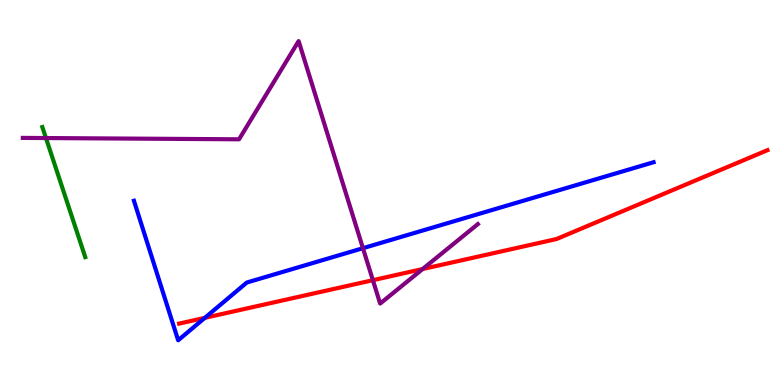[{'lines': ['blue', 'red'], 'intersections': [{'x': 2.64, 'y': 1.74}]}, {'lines': ['green', 'red'], 'intersections': []}, {'lines': ['purple', 'red'], 'intersections': [{'x': 4.81, 'y': 2.72}, {'x': 5.45, 'y': 3.01}]}, {'lines': ['blue', 'green'], 'intersections': []}, {'lines': ['blue', 'purple'], 'intersections': [{'x': 4.68, 'y': 3.55}]}, {'lines': ['green', 'purple'], 'intersections': [{'x': 0.593, 'y': 6.41}]}]